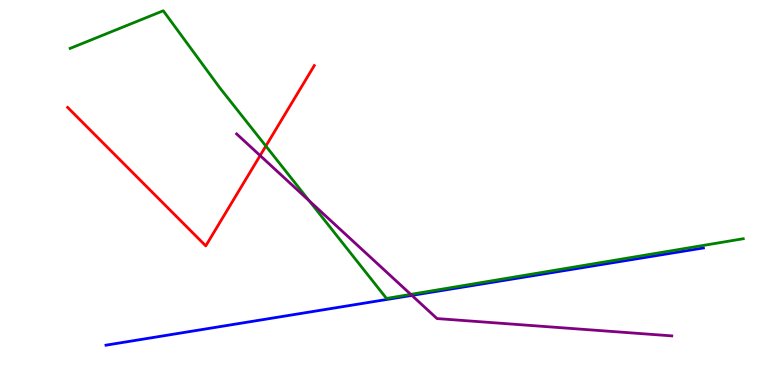[{'lines': ['blue', 'red'], 'intersections': []}, {'lines': ['green', 'red'], 'intersections': [{'x': 3.43, 'y': 6.21}]}, {'lines': ['purple', 'red'], 'intersections': [{'x': 3.36, 'y': 5.96}]}, {'lines': ['blue', 'green'], 'intersections': []}, {'lines': ['blue', 'purple'], 'intersections': [{'x': 5.31, 'y': 2.33}]}, {'lines': ['green', 'purple'], 'intersections': [{'x': 3.99, 'y': 4.78}, {'x': 5.3, 'y': 2.35}]}]